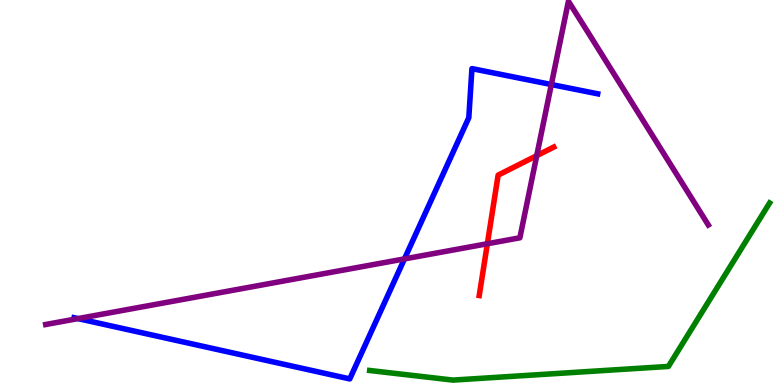[{'lines': ['blue', 'red'], 'intersections': []}, {'lines': ['green', 'red'], 'intersections': []}, {'lines': ['purple', 'red'], 'intersections': [{'x': 6.29, 'y': 3.67}, {'x': 6.93, 'y': 5.96}]}, {'lines': ['blue', 'green'], 'intersections': []}, {'lines': ['blue', 'purple'], 'intersections': [{'x': 1.01, 'y': 1.72}, {'x': 5.22, 'y': 3.28}, {'x': 7.11, 'y': 7.8}]}, {'lines': ['green', 'purple'], 'intersections': []}]